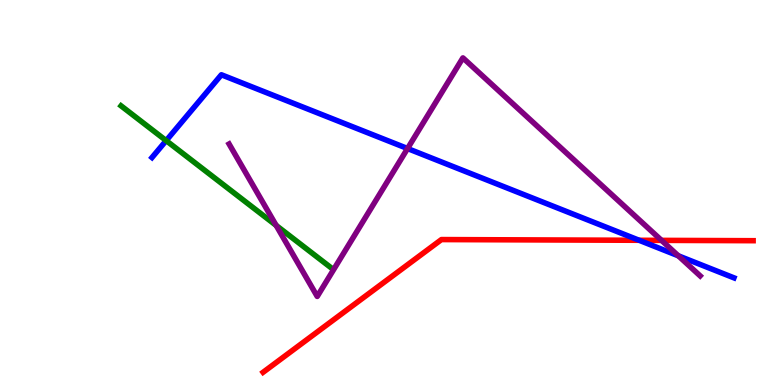[{'lines': ['blue', 'red'], 'intersections': [{'x': 8.25, 'y': 3.76}]}, {'lines': ['green', 'red'], 'intersections': []}, {'lines': ['purple', 'red'], 'intersections': [{'x': 8.54, 'y': 3.76}]}, {'lines': ['blue', 'green'], 'intersections': [{'x': 2.14, 'y': 6.35}]}, {'lines': ['blue', 'purple'], 'intersections': [{'x': 5.26, 'y': 6.14}, {'x': 8.75, 'y': 3.36}]}, {'lines': ['green', 'purple'], 'intersections': [{'x': 3.56, 'y': 4.14}]}]